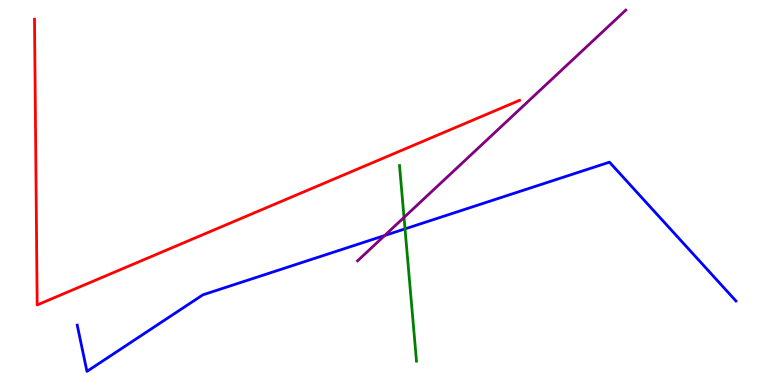[{'lines': ['blue', 'red'], 'intersections': []}, {'lines': ['green', 'red'], 'intersections': []}, {'lines': ['purple', 'red'], 'intersections': []}, {'lines': ['blue', 'green'], 'intersections': [{'x': 5.23, 'y': 4.06}]}, {'lines': ['blue', 'purple'], 'intersections': [{'x': 4.96, 'y': 3.88}]}, {'lines': ['green', 'purple'], 'intersections': [{'x': 5.21, 'y': 4.35}]}]